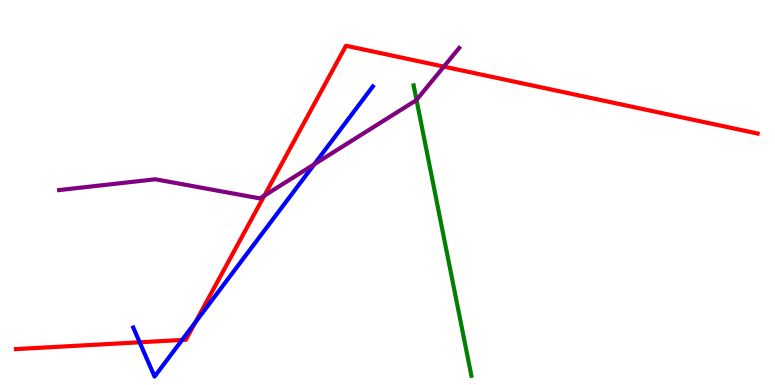[{'lines': ['blue', 'red'], 'intersections': [{'x': 1.8, 'y': 1.11}, {'x': 2.35, 'y': 1.17}, {'x': 2.52, 'y': 1.63}]}, {'lines': ['green', 'red'], 'intersections': []}, {'lines': ['purple', 'red'], 'intersections': [{'x': 3.41, 'y': 4.92}, {'x': 5.73, 'y': 8.27}]}, {'lines': ['blue', 'green'], 'intersections': []}, {'lines': ['blue', 'purple'], 'intersections': [{'x': 4.06, 'y': 5.73}]}, {'lines': ['green', 'purple'], 'intersections': [{'x': 5.37, 'y': 7.4}]}]